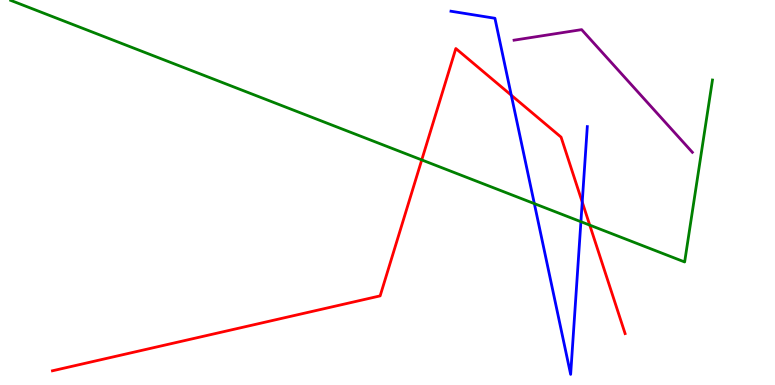[{'lines': ['blue', 'red'], 'intersections': [{'x': 6.6, 'y': 7.53}, {'x': 7.51, 'y': 4.75}]}, {'lines': ['green', 'red'], 'intersections': [{'x': 5.44, 'y': 5.85}, {'x': 7.61, 'y': 4.15}]}, {'lines': ['purple', 'red'], 'intersections': []}, {'lines': ['blue', 'green'], 'intersections': [{'x': 6.89, 'y': 4.71}, {'x': 7.5, 'y': 4.24}]}, {'lines': ['blue', 'purple'], 'intersections': []}, {'lines': ['green', 'purple'], 'intersections': []}]